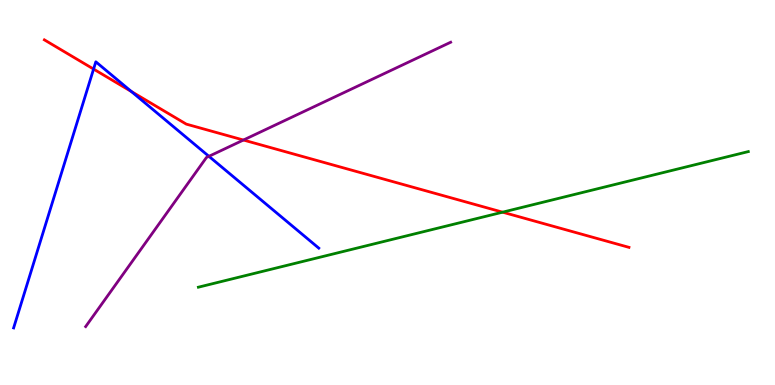[{'lines': ['blue', 'red'], 'intersections': [{'x': 1.21, 'y': 8.21}, {'x': 1.69, 'y': 7.62}]}, {'lines': ['green', 'red'], 'intersections': [{'x': 6.49, 'y': 4.49}]}, {'lines': ['purple', 'red'], 'intersections': [{'x': 3.14, 'y': 6.36}]}, {'lines': ['blue', 'green'], 'intersections': []}, {'lines': ['blue', 'purple'], 'intersections': [{'x': 2.7, 'y': 5.94}]}, {'lines': ['green', 'purple'], 'intersections': []}]